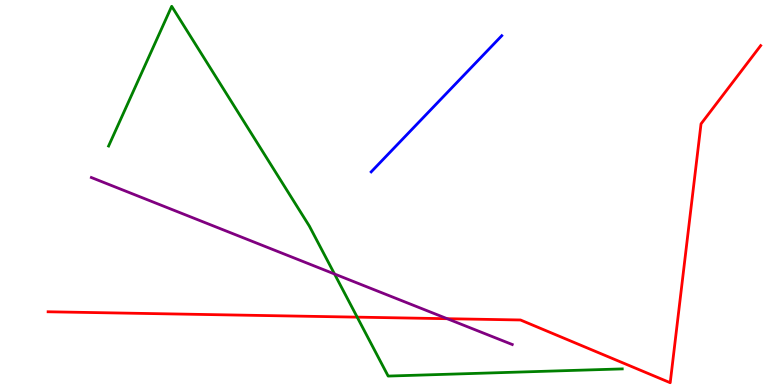[{'lines': ['blue', 'red'], 'intersections': []}, {'lines': ['green', 'red'], 'intersections': [{'x': 4.61, 'y': 1.76}]}, {'lines': ['purple', 'red'], 'intersections': [{'x': 5.77, 'y': 1.72}]}, {'lines': ['blue', 'green'], 'intersections': []}, {'lines': ['blue', 'purple'], 'intersections': []}, {'lines': ['green', 'purple'], 'intersections': [{'x': 4.32, 'y': 2.88}]}]